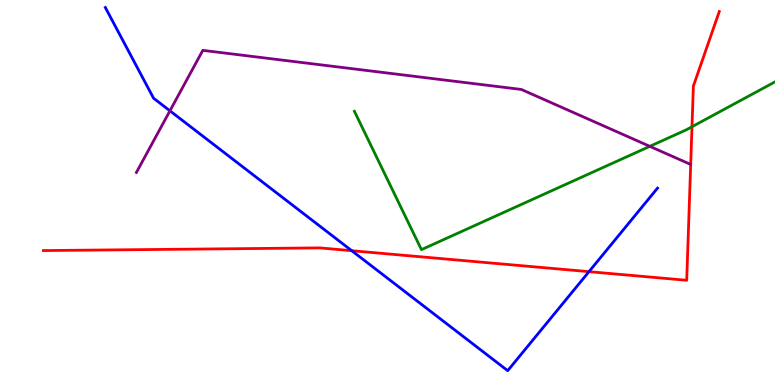[{'lines': ['blue', 'red'], 'intersections': [{'x': 4.54, 'y': 3.49}, {'x': 7.6, 'y': 2.94}]}, {'lines': ['green', 'red'], 'intersections': [{'x': 8.93, 'y': 6.71}]}, {'lines': ['purple', 'red'], 'intersections': []}, {'lines': ['blue', 'green'], 'intersections': []}, {'lines': ['blue', 'purple'], 'intersections': [{'x': 2.19, 'y': 7.12}]}, {'lines': ['green', 'purple'], 'intersections': [{'x': 8.38, 'y': 6.2}]}]